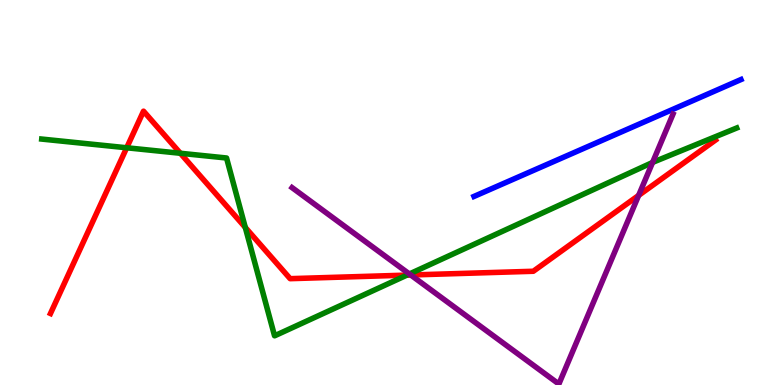[{'lines': ['blue', 'red'], 'intersections': []}, {'lines': ['green', 'red'], 'intersections': [{'x': 1.63, 'y': 6.16}, {'x': 2.33, 'y': 6.02}, {'x': 3.17, 'y': 4.09}, {'x': 5.25, 'y': 2.85}]}, {'lines': ['purple', 'red'], 'intersections': [{'x': 5.3, 'y': 2.86}, {'x': 8.24, 'y': 4.92}]}, {'lines': ['blue', 'green'], 'intersections': []}, {'lines': ['blue', 'purple'], 'intersections': []}, {'lines': ['green', 'purple'], 'intersections': [{'x': 5.28, 'y': 2.88}, {'x': 8.42, 'y': 5.78}]}]